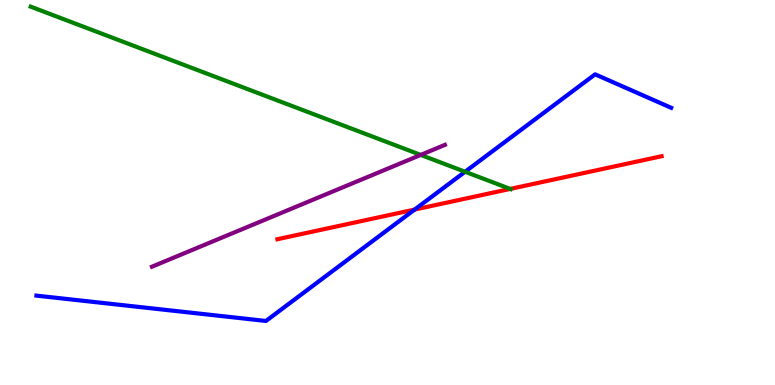[{'lines': ['blue', 'red'], 'intersections': [{'x': 5.35, 'y': 4.56}]}, {'lines': ['green', 'red'], 'intersections': [{'x': 6.58, 'y': 5.09}]}, {'lines': ['purple', 'red'], 'intersections': []}, {'lines': ['blue', 'green'], 'intersections': [{'x': 6.0, 'y': 5.54}]}, {'lines': ['blue', 'purple'], 'intersections': []}, {'lines': ['green', 'purple'], 'intersections': [{'x': 5.43, 'y': 5.98}]}]